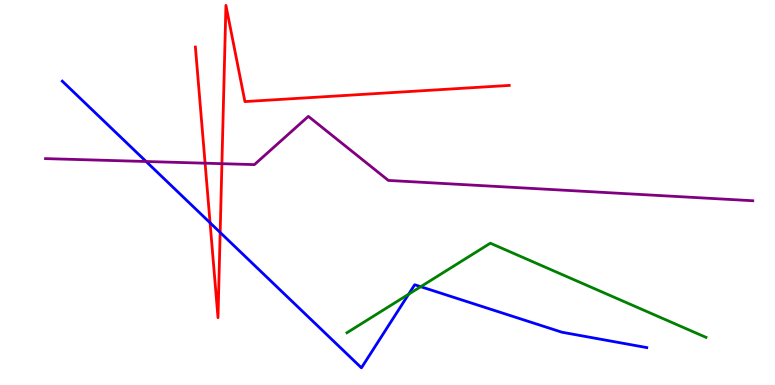[{'lines': ['blue', 'red'], 'intersections': [{'x': 2.71, 'y': 4.21}, {'x': 2.84, 'y': 3.96}]}, {'lines': ['green', 'red'], 'intersections': []}, {'lines': ['purple', 'red'], 'intersections': [{'x': 2.65, 'y': 5.76}, {'x': 2.86, 'y': 5.75}]}, {'lines': ['blue', 'green'], 'intersections': [{'x': 5.27, 'y': 2.36}, {'x': 5.43, 'y': 2.55}]}, {'lines': ['blue', 'purple'], 'intersections': [{'x': 1.89, 'y': 5.81}]}, {'lines': ['green', 'purple'], 'intersections': []}]